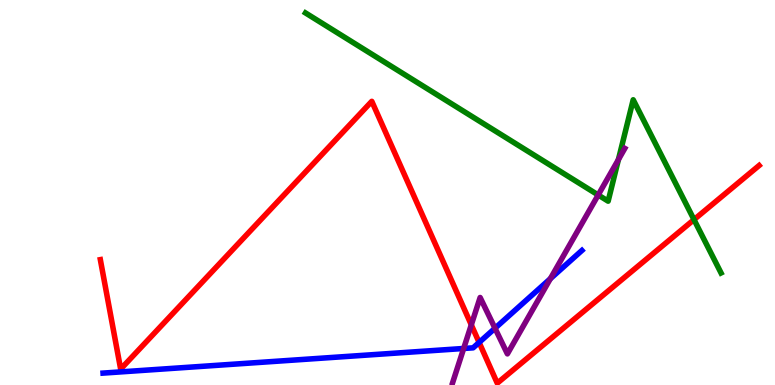[{'lines': ['blue', 'red'], 'intersections': [{'x': 6.18, 'y': 1.11}]}, {'lines': ['green', 'red'], 'intersections': [{'x': 8.95, 'y': 4.3}]}, {'lines': ['purple', 'red'], 'intersections': [{'x': 6.08, 'y': 1.56}]}, {'lines': ['blue', 'green'], 'intersections': []}, {'lines': ['blue', 'purple'], 'intersections': [{'x': 5.98, 'y': 0.949}, {'x': 6.39, 'y': 1.47}, {'x': 7.1, 'y': 2.76}]}, {'lines': ['green', 'purple'], 'intersections': [{'x': 7.72, 'y': 4.94}, {'x': 7.98, 'y': 5.86}]}]